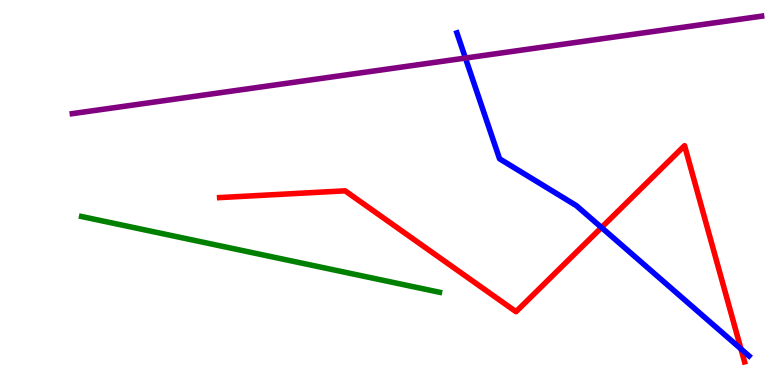[{'lines': ['blue', 'red'], 'intersections': [{'x': 7.76, 'y': 4.09}, {'x': 9.56, 'y': 0.937}]}, {'lines': ['green', 'red'], 'intersections': []}, {'lines': ['purple', 'red'], 'intersections': []}, {'lines': ['blue', 'green'], 'intersections': []}, {'lines': ['blue', 'purple'], 'intersections': [{'x': 6.01, 'y': 8.49}]}, {'lines': ['green', 'purple'], 'intersections': []}]